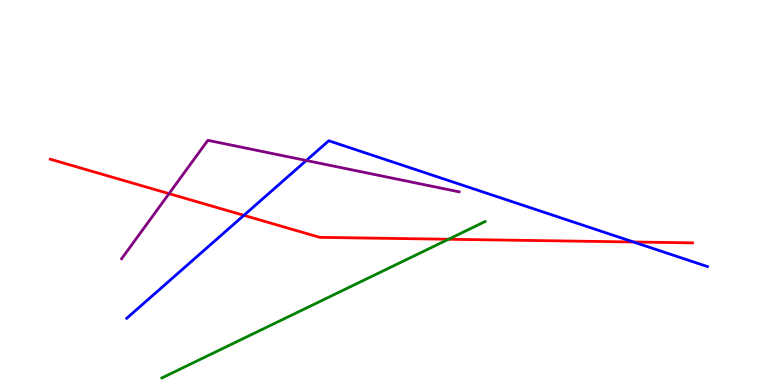[{'lines': ['blue', 'red'], 'intersections': [{'x': 3.15, 'y': 4.41}, {'x': 8.17, 'y': 3.71}]}, {'lines': ['green', 'red'], 'intersections': [{'x': 5.79, 'y': 3.79}]}, {'lines': ['purple', 'red'], 'intersections': [{'x': 2.18, 'y': 4.97}]}, {'lines': ['blue', 'green'], 'intersections': []}, {'lines': ['blue', 'purple'], 'intersections': [{'x': 3.95, 'y': 5.83}]}, {'lines': ['green', 'purple'], 'intersections': []}]